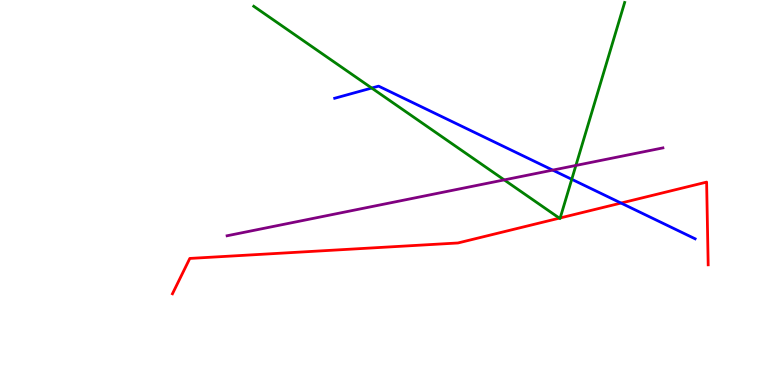[{'lines': ['blue', 'red'], 'intersections': [{'x': 8.01, 'y': 4.73}]}, {'lines': ['green', 'red'], 'intersections': [{'x': 7.22, 'y': 4.33}, {'x': 7.23, 'y': 4.34}]}, {'lines': ['purple', 'red'], 'intersections': []}, {'lines': ['blue', 'green'], 'intersections': [{'x': 4.8, 'y': 7.71}, {'x': 7.38, 'y': 5.34}]}, {'lines': ['blue', 'purple'], 'intersections': [{'x': 7.13, 'y': 5.58}]}, {'lines': ['green', 'purple'], 'intersections': [{'x': 6.51, 'y': 5.33}, {'x': 7.43, 'y': 5.7}]}]